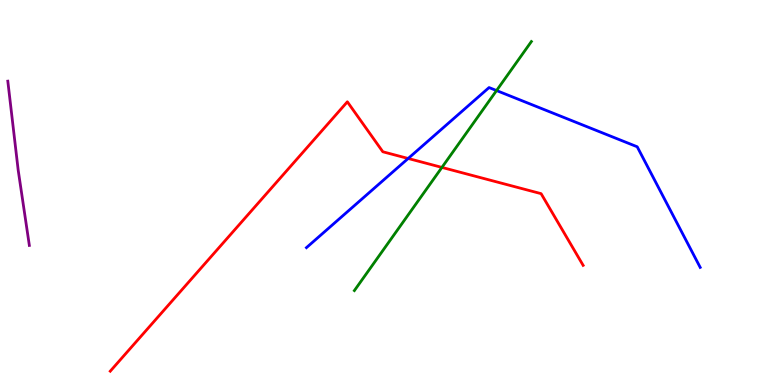[{'lines': ['blue', 'red'], 'intersections': [{'x': 5.27, 'y': 5.88}]}, {'lines': ['green', 'red'], 'intersections': [{'x': 5.7, 'y': 5.65}]}, {'lines': ['purple', 'red'], 'intersections': []}, {'lines': ['blue', 'green'], 'intersections': [{'x': 6.41, 'y': 7.65}]}, {'lines': ['blue', 'purple'], 'intersections': []}, {'lines': ['green', 'purple'], 'intersections': []}]